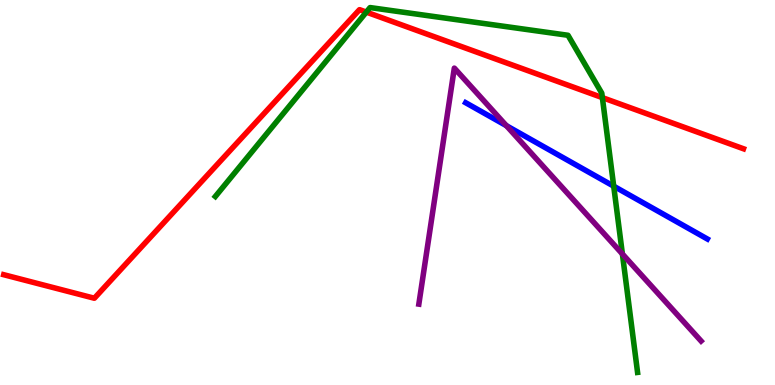[{'lines': ['blue', 'red'], 'intersections': []}, {'lines': ['green', 'red'], 'intersections': [{'x': 4.73, 'y': 9.69}, {'x': 7.77, 'y': 7.46}]}, {'lines': ['purple', 'red'], 'intersections': []}, {'lines': ['blue', 'green'], 'intersections': [{'x': 7.92, 'y': 5.16}]}, {'lines': ['blue', 'purple'], 'intersections': [{'x': 6.53, 'y': 6.74}]}, {'lines': ['green', 'purple'], 'intersections': [{'x': 8.03, 'y': 3.4}]}]